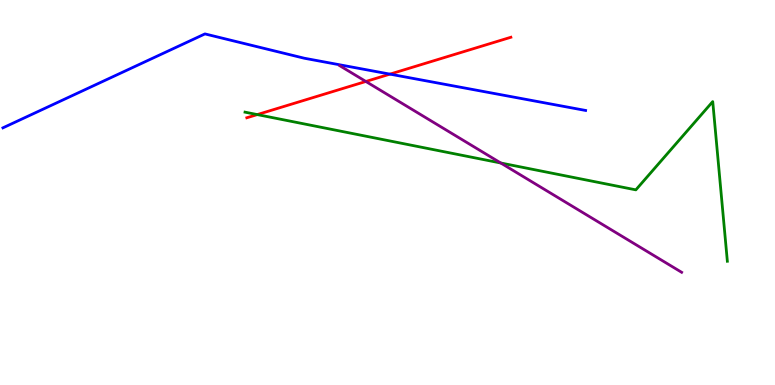[{'lines': ['blue', 'red'], 'intersections': [{'x': 5.03, 'y': 8.07}]}, {'lines': ['green', 'red'], 'intersections': [{'x': 3.32, 'y': 7.02}]}, {'lines': ['purple', 'red'], 'intersections': [{'x': 4.72, 'y': 7.88}]}, {'lines': ['blue', 'green'], 'intersections': []}, {'lines': ['blue', 'purple'], 'intersections': []}, {'lines': ['green', 'purple'], 'intersections': [{'x': 6.46, 'y': 5.77}]}]